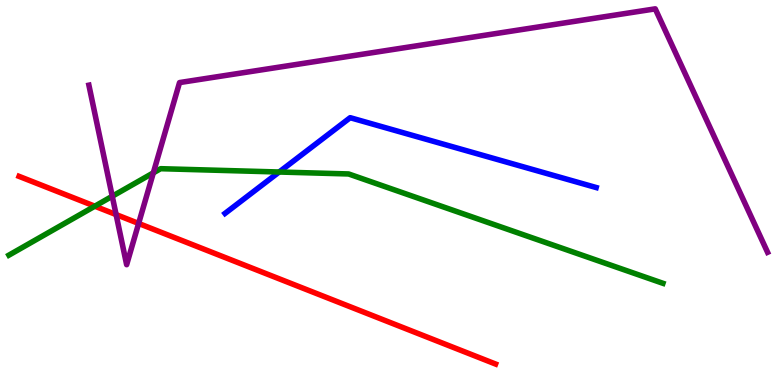[{'lines': ['blue', 'red'], 'intersections': []}, {'lines': ['green', 'red'], 'intersections': [{'x': 1.22, 'y': 4.64}]}, {'lines': ['purple', 'red'], 'intersections': [{'x': 1.5, 'y': 4.43}, {'x': 1.79, 'y': 4.2}]}, {'lines': ['blue', 'green'], 'intersections': [{'x': 3.6, 'y': 5.53}]}, {'lines': ['blue', 'purple'], 'intersections': []}, {'lines': ['green', 'purple'], 'intersections': [{'x': 1.45, 'y': 4.9}, {'x': 1.98, 'y': 5.51}]}]